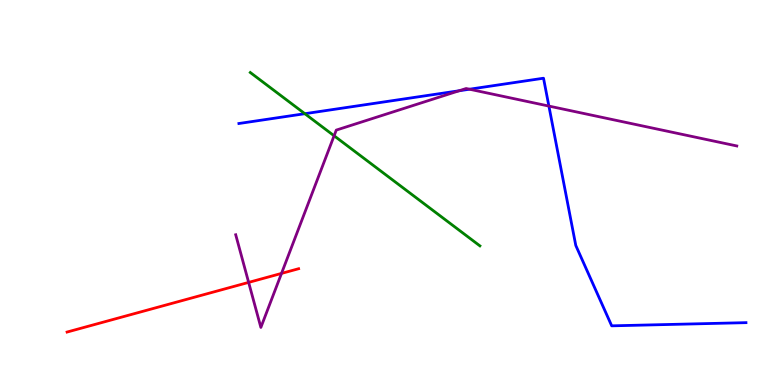[{'lines': ['blue', 'red'], 'intersections': []}, {'lines': ['green', 'red'], 'intersections': []}, {'lines': ['purple', 'red'], 'intersections': [{'x': 3.21, 'y': 2.67}, {'x': 3.63, 'y': 2.9}]}, {'lines': ['blue', 'green'], 'intersections': [{'x': 3.93, 'y': 7.05}]}, {'lines': ['blue', 'purple'], 'intersections': [{'x': 5.92, 'y': 7.64}, {'x': 6.06, 'y': 7.68}, {'x': 7.08, 'y': 7.24}]}, {'lines': ['green', 'purple'], 'intersections': [{'x': 4.31, 'y': 6.47}]}]